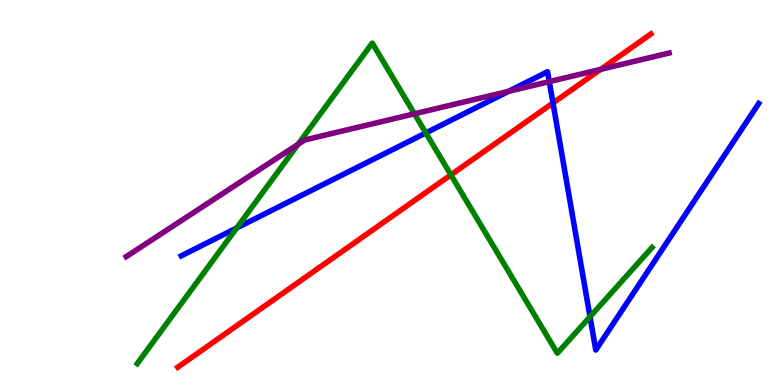[{'lines': ['blue', 'red'], 'intersections': [{'x': 7.14, 'y': 7.33}]}, {'lines': ['green', 'red'], 'intersections': [{'x': 5.82, 'y': 5.46}]}, {'lines': ['purple', 'red'], 'intersections': [{'x': 7.75, 'y': 8.2}]}, {'lines': ['blue', 'green'], 'intersections': [{'x': 3.05, 'y': 4.08}, {'x': 5.49, 'y': 6.55}, {'x': 7.61, 'y': 1.77}]}, {'lines': ['blue', 'purple'], 'intersections': [{'x': 6.56, 'y': 7.63}, {'x': 7.09, 'y': 7.88}]}, {'lines': ['green', 'purple'], 'intersections': [{'x': 3.85, 'y': 6.25}, {'x': 5.35, 'y': 7.04}]}]